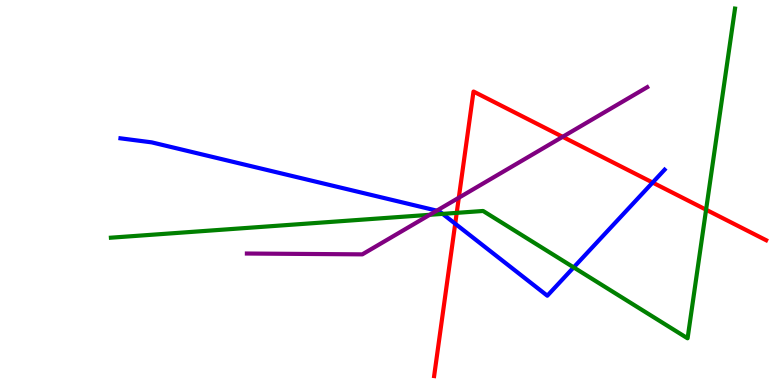[{'lines': ['blue', 'red'], 'intersections': [{'x': 5.87, 'y': 4.19}, {'x': 8.42, 'y': 5.26}]}, {'lines': ['green', 'red'], 'intersections': [{'x': 5.89, 'y': 4.47}, {'x': 9.11, 'y': 4.55}]}, {'lines': ['purple', 'red'], 'intersections': [{'x': 5.92, 'y': 4.86}, {'x': 7.26, 'y': 6.45}]}, {'lines': ['blue', 'green'], 'intersections': [{'x': 5.71, 'y': 4.44}, {'x': 7.4, 'y': 3.05}]}, {'lines': ['blue', 'purple'], 'intersections': [{'x': 5.64, 'y': 4.53}]}, {'lines': ['green', 'purple'], 'intersections': [{'x': 5.54, 'y': 4.42}]}]